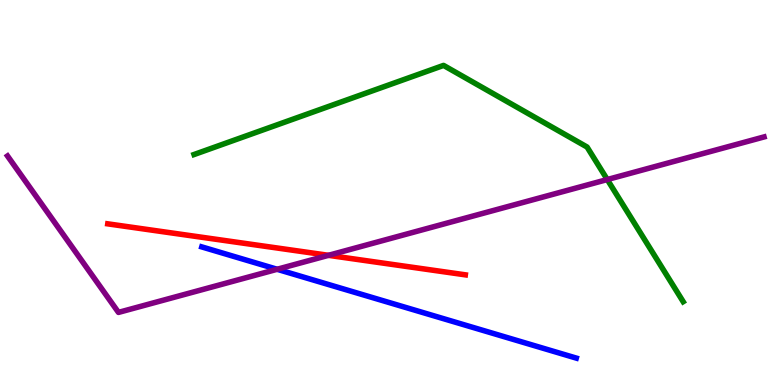[{'lines': ['blue', 'red'], 'intersections': []}, {'lines': ['green', 'red'], 'intersections': []}, {'lines': ['purple', 'red'], 'intersections': [{'x': 4.24, 'y': 3.37}]}, {'lines': ['blue', 'green'], 'intersections': []}, {'lines': ['blue', 'purple'], 'intersections': [{'x': 3.58, 'y': 3.01}]}, {'lines': ['green', 'purple'], 'intersections': [{'x': 7.84, 'y': 5.34}]}]